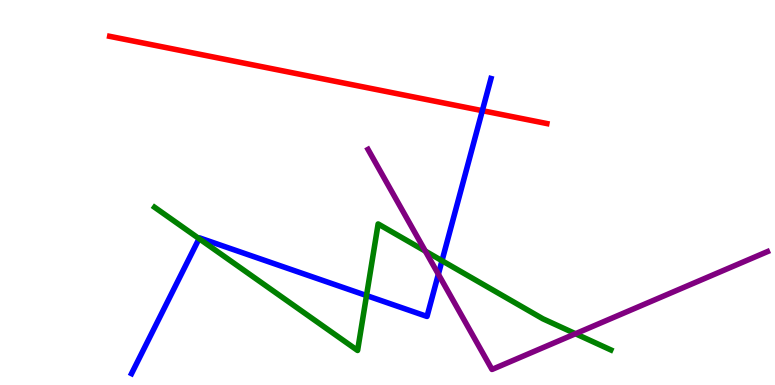[{'lines': ['blue', 'red'], 'intersections': [{'x': 6.22, 'y': 7.13}]}, {'lines': ['green', 'red'], 'intersections': []}, {'lines': ['purple', 'red'], 'intersections': []}, {'lines': ['blue', 'green'], 'intersections': [{'x': 2.57, 'y': 3.8}, {'x': 4.73, 'y': 2.32}, {'x': 5.7, 'y': 3.23}]}, {'lines': ['blue', 'purple'], 'intersections': [{'x': 5.66, 'y': 2.88}]}, {'lines': ['green', 'purple'], 'intersections': [{'x': 5.49, 'y': 3.48}, {'x': 7.43, 'y': 1.33}]}]